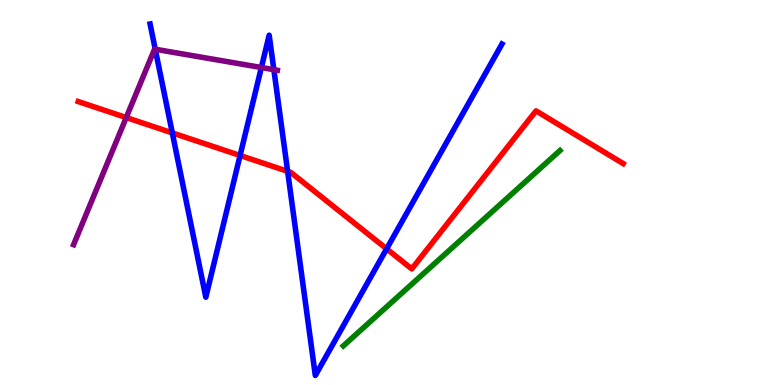[{'lines': ['blue', 'red'], 'intersections': [{'x': 2.22, 'y': 6.55}, {'x': 3.1, 'y': 5.96}, {'x': 3.71, 'y': 5.55}, {'x': 4.99, 'y': 3.54}]}, {'lines': ['green', 'red'], 'intersections': []}, {'lines': ['purple', 'red'], 'intersections': [{'x': 1.63, 'y': 6.95}]}, {'lines': ['blue', 'green'], 'intersections': []}, {'lines': ['blue', 'purple'], 'intersections': [{'x': 2.0, 'y': 8.72}, {'x': 3.37, 'y': 8.25}, {'x': 3.53, 'y': 8.19}]}, {'lines': ['green', 'purple'], 'intersections': []}]